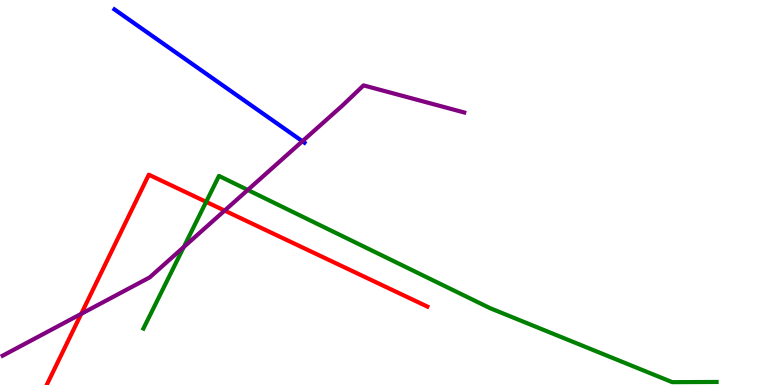[{'lines': ['blue', 'red'], 'intersections': []}, {'lines': ['green', 'red'], 'intersections': [{'x': 2.66, 'y': 4.76}]}, {'lines': ['purple', 'red'], 'intersections': [{'x': 1.05, 'y': 1.85}, {'x': 2.9, 'y': 4.53}]}, {'lines': ['blue', 'green'], 'intersections': []}, {'lines': ['blue', 'purple'], 'intersections': [{'x': 3.9, 'y': 6.33}]}, {'lines': ['green', 'purple'], 'intersections': [{'x': 2.37, 'y': 3.58}, {'x': 3.2, 'y': 5.07}]}]